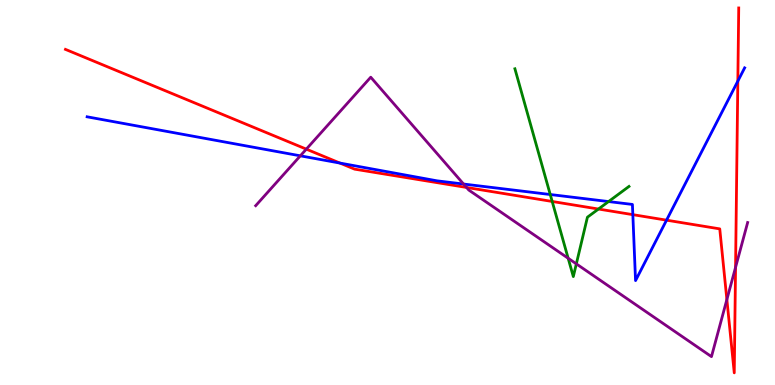[{'lines': ['blue', 'red'], 'intersections': [{'x': 4.39, 'y': 5.76}, {'x': 8.17, 'y': 4.42}, {'x': 8.6, 'y': 4.28}, {'x': 9.52, 'y': 7.89}]}, {'lines': ['green', 'red'], 'intersections': [{'x': 7.13, 'y': 4.77}, {'x': 7.72, 'y': 4.57}]}, {'lines': ['purple', 'red'], 'intersections': [{'x': 3.95, 'y': 6.13}, {'x': 6.02, 'y': 5.13}, {'x': 9.38, 'y': 2.22}, {'x': 9.49, 'y': 3.06}]}, {'lines': ['blue', 'green'], 'intersections': [{'x': 7.1, 'y': 4.95}, {'x': 7.85, 'y': 4.76}]}, {'lines': ['blue', 'purple'], 'intersections': [{'x': 3.88, 'y': 5.95}, {'x': 5.98, 'y': 5.22}]}, {'lines': ['green', 'purple'], 'intersections': [{'x': 7.33, 'y': 3.29}, {'x': 7.44, 'y': 3.15}]}]